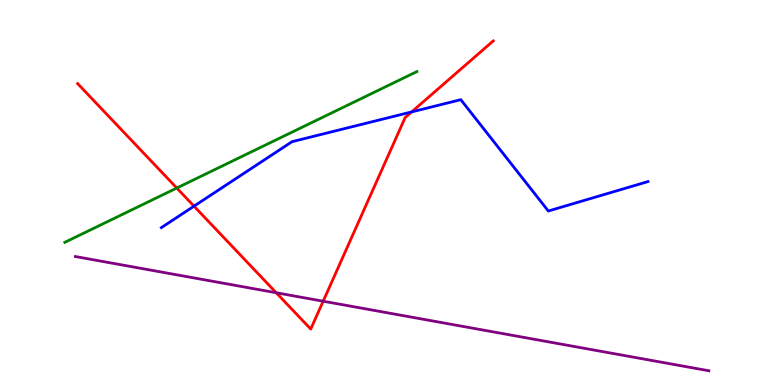[{'lines': ['blue', 'red'], 'intersections': [{'x': 2.5, 'y': 4.65}, {'x': 5.31, 'y': 7.09}]}, {'lines': ['green', 'red'], 'intersections': [{'x': 2.28, 'y': 5.12}]}, {'lines': ['purple', 'red'], 'intersections': [{'x': 3.56, 'y': 2.4}, {'x': 4.17, 'y': 2.18}]}, {'lines': ['blue', 'green'], 'intersections': []}, {'lines': ['blue', 'purple'], 'intersections': []}, {'lines': ['green', 'purple'], 'intersections': []}]